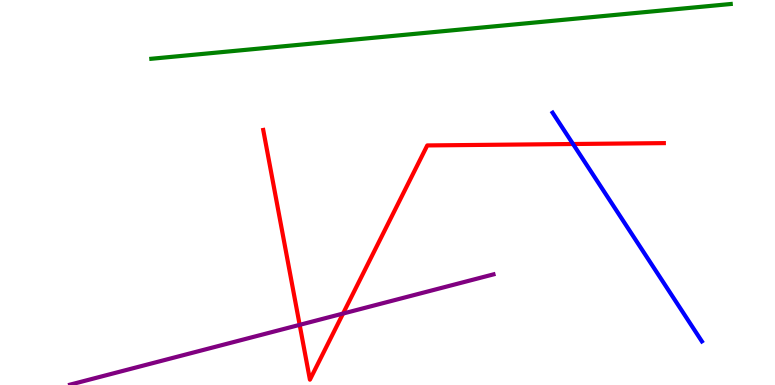[{'lines': ['blue', 'red'], 'intersections': [{'x': 7.39, 'y': 6.26}]}, {'lines': ['green', 'red'], 'intersections': []}, {'lines': ['purple', 'red'], 'intersections': [{'x': 3.87, 'y': 1.56}, {'x': 4.43, 'y': 1.86}]}, {'lines': ['blue', 'green'], 'intersections': []}, {'lines': ['blue', 'purple'], 'intersections': []}, {'lines': ['green', 'purple'], 'intersections': []}]